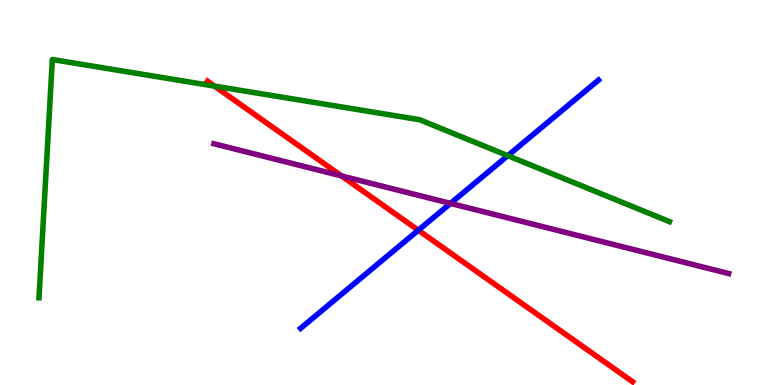[{'lines': ['blue', 'red'], 'intersections': [{'x': 5.4, 'y': 4.02}]}, {'lines': ['green', 'red'], 'intersections': [{'x': 2.77, 'y': 7.76}]}, {'lines': ['purple', 'red'], 'intersections': [{'x': 4.41, 'y': 5.43}]}, {'lines': ['blue', 'green'], 'intersections': [{'x': 6.55, 'y': 5.96}]}, {'lines': ['blue', 'purple'], 'intersections': [{'x': 5.81, 'y': 4.72}]}, {'lines': ['green', 'purple'], 'intersections': []}]